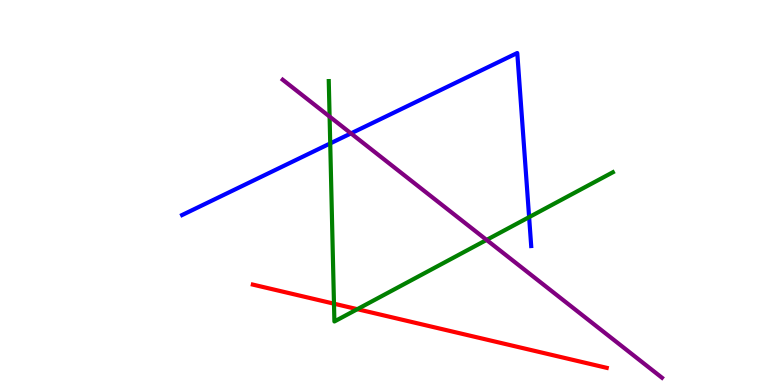[{'lines': ['blue', 'red'], 'intersections': []}, {'lines': ['green', 'red'], 'intersections': [{'x': 4.31, 'y': 2.11}, {'x': 4.61, 'y': 1.97}]}, {'lines': ['purple', 'red'], 'intersections': []}, {'lines': ['blue', 'green'], 'intersections': [{'x': 4.26, 'y': 6.27}, {'x': 6.83, 'y': 4.36}]}, {'lines': ['blue', 'purple'], 'intersections': [{'x': 4.53, 'y': 6.54}]}, {'lines': ['green', 'purple'], 'intersections': [{'x': 4.25, 'y': 6.97}, {'x': 6.28, 'y': 3.77}]}]